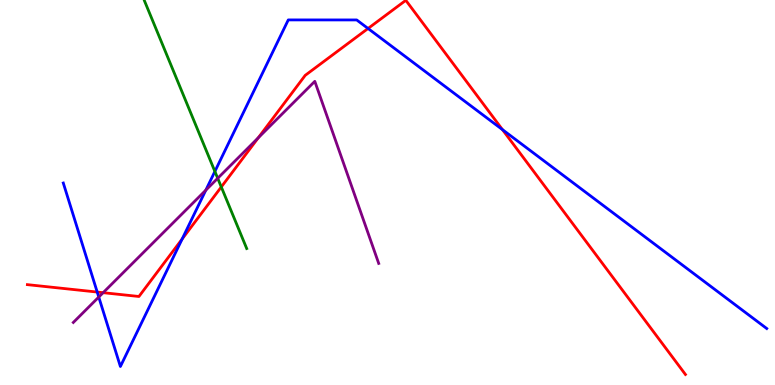[{'lines': ['blue', 'red'], 'intersections': [{'x': 1.25, 'y': 2.41}, {'x': 2.35, 'y': 3.79}, {'x': 4.75, 'y': 9.26}, {'x': 6.48, 'y': 6.63}]}, {'lines': ['green', 'red'], 'intersections': [{'x': 2.86, 'y': 5.14}]}, {'lines': ['purple', 'red'], 'intersections': [{'x': 1.33, 'y': 2.4}, {'x': 3.33, 'y': 6.42}]}, {'lines': ['blue', 'green'], 'intersections': [{'x': 2.77, 'y': 5.55}]}, {'lines': ['blue', 'purple'], 'intersections': [{'x': 1.27, 'y': 2.28}, {'x': 2.66, 'y': 5.06}]}, {'lines': ['green', 'purple'], 'intersections': [{'x': 2.81, 'y': 5.37}]}]